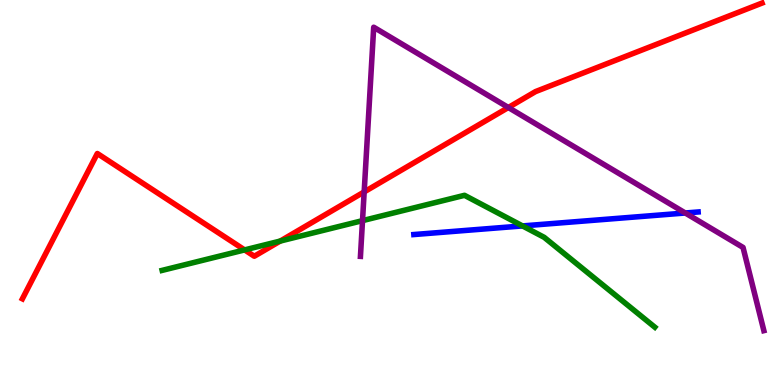[{'lines': ['blue', 'red'], 'intersections': []}, {'lines': ['green', 'red'], 'intersections': [{'x': 3.16, 'y': 3.51}, {'x': 3.62, 'y': 3.74}]}, {'lines': ['purple', 'red'], 'intersections': [{'x': 4.7, 'y': 5.02}, {'x': 6.56, 'y': 7.21}]}, {'lines': ['blue', 'green'], 'intersections': [{'x': 6.74, 'y': 4.13}]}, {'lines': ['blue', 'purple'], 'intersections': [{'x': 8.84, 'y': 4.47}]}, {'lines': ['green', 'purple'], 'intersections': [{'x': 4.68, 'y': 4.27}]}]